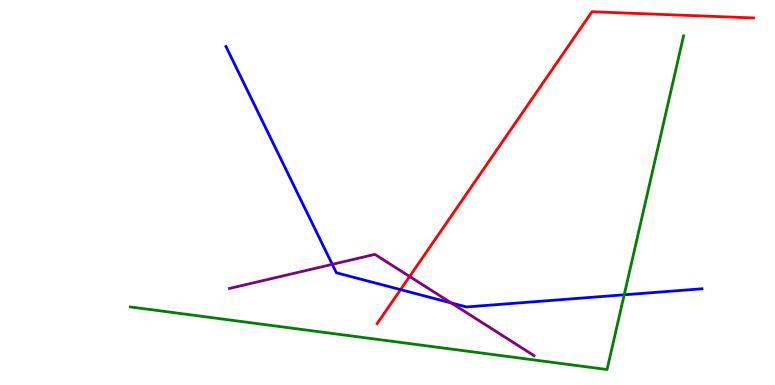[{'lines': ['blue', 'red'], 'intersections': [{'x': 5.17, 'y': 2.48}]}, {'lines': ['green', 'red'], 'intersections': []}, {'lines': ['purple', 'red'], 'intersections': [{'x': 5.29, 'y': 2.82}]}, {'lines': ['blue', 'green'], 'intersections': [{'x': 8.05, 'y': 2.34}]}, {'lines': ['blue', 'purple'], 'intersections': [{'x': 4.29, 'y': 3.13}, {'x': 5.82, 'y': 2.13}]}, {'lines': ['green', 'purple'], 'intersections': []}]